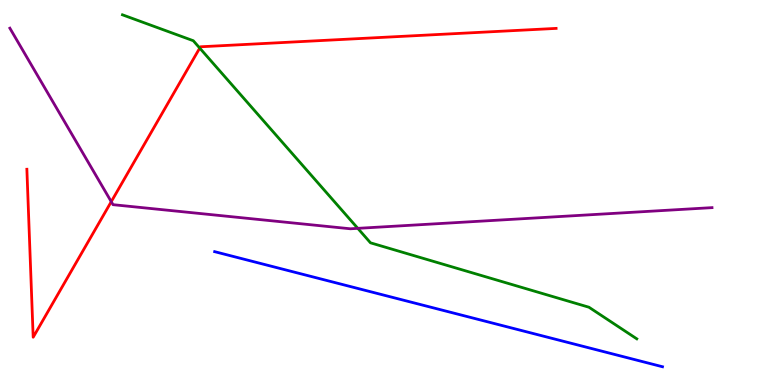[{'lines': ['blue', 'red'], 'intersections': []}, {'lines': ['green', 'red'], 'intersections': [{'x': 2.58, 'y': 8.75}]}, {'lines': ['purple', 'red'], 'intersections': [{'x': 1.44, 'y': 4.76}]}, {'lines': ['blue', 'green'], 'intersections': []}, {'lines': ['blue', 'purple'], 'intersections': []}, {'lines': ['green', 'purple'], 'intersections': [{'x': 4.62, 'y': 4.07}]}]